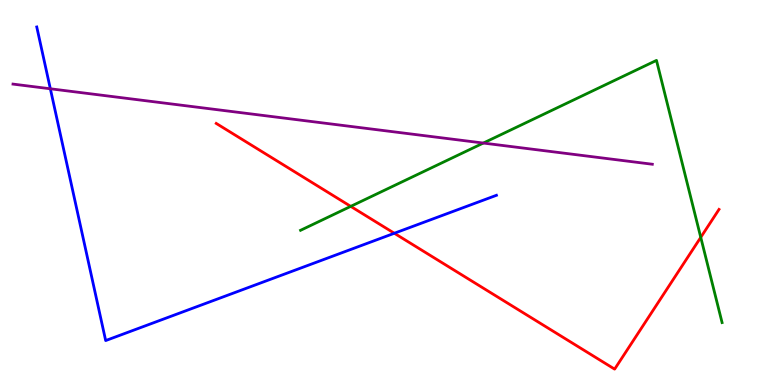[{'lines': ['blue', 'red'], 'intersections': [{'x': 5.09, 'y': 3.94}]}, {'lines': ['green', 'red'], 'intersections': [{'x': 4.53, 'y': 4.64}, {'x': 9.04, 'y': 3.84}]}, {'lines': ['purple', 'red'], 'intersections': []}, {'lines': ['blue', 'green'], 'intersections': []}, {'lines': ['blue', 'purple'], 'intersections': [{'x': 0.65, 'y': 7.69}]}, {'lines': ['green', 'purple'], 'intersections': [{'x': 6.24, 'y': 6.28}]}]